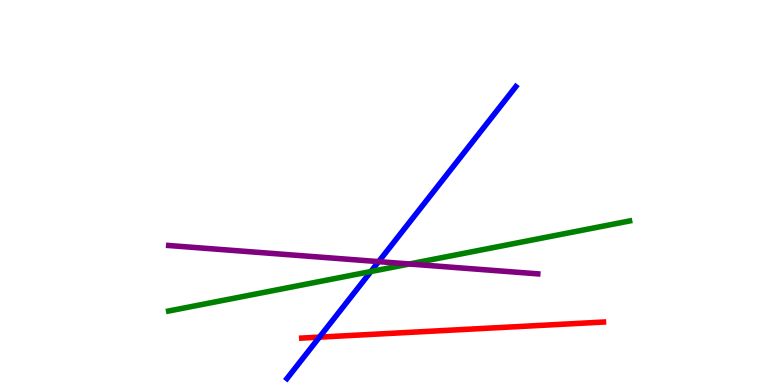[{'lines': ['blue', 'red'], 'intersections': [{'x': 4.12, 'y': 1.24}]}, {'lines': ['green', 'red'], 'intersections': []}, {'lines': ['purple', 'red'], 'intersections': []}, {'lines': ['blue', 'green'], 'intersections': [{'x': 4.79, 'y': 2.95}]}, {'lines': ['blue', 'purple'], 'intersections': [{'x': 4.89, 'y': 3.2}]}, {'lines': ['green', 'purple'], 'intersections': [{'x': 5.28, 'y': 3.14}]}]